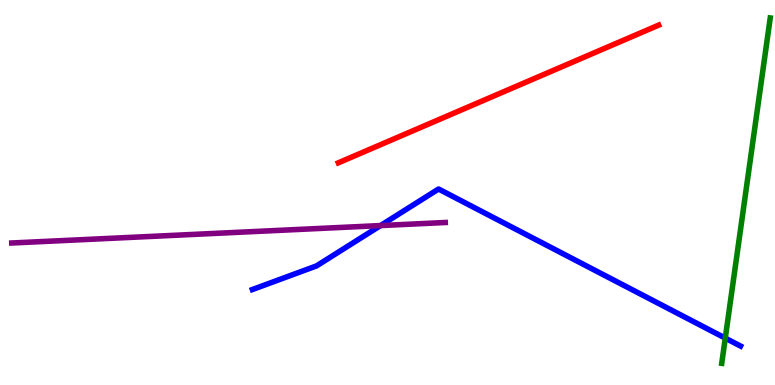[{'lines': ['blue', 'red'], 'intersections': []}, {'lines': ['green', 'red'], 'intersections': []}, {'lines': ['purple', 'red'], 'intersections': []}, {'lines': ['blue', 'green'], 'intersections': [{'x': 9.36, 'y': 1.22}]}, {'lines': ['blue', 'purple'], 'intersections': [{'x': 4.91, 'y': 4.14}]}, {'lines': ['green', 'purple'], 'intersections': []}]